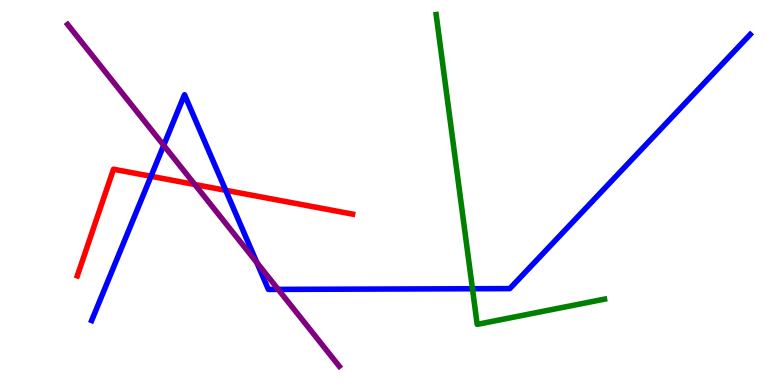[{'lines': ['blue', 'red'], 'intersections': [{'x': 1.95, 'y': 5.42}, {'x': 2.91, 'y': 5.06}]}, {'lines': ['green', 'red'], 'intersections': []}, {'lines': ['purple', 'red'], 'intersections': [{'x': 2.51, 'y': 5.21}]}, {'lines': ['blue', 'green'], 'intersections': [{'x': 6.1, 'y': 2.5}]}, {'lines': ['blue', 'purple'], 'intersections': [{'x': 2.11, 'y': 6.22}, {'x': 3.31, 'y': 3.18}, {'x': 3.59, 'y': 2.48}]}, {'lines': ['green', 'purple'], 'intersections': []}]